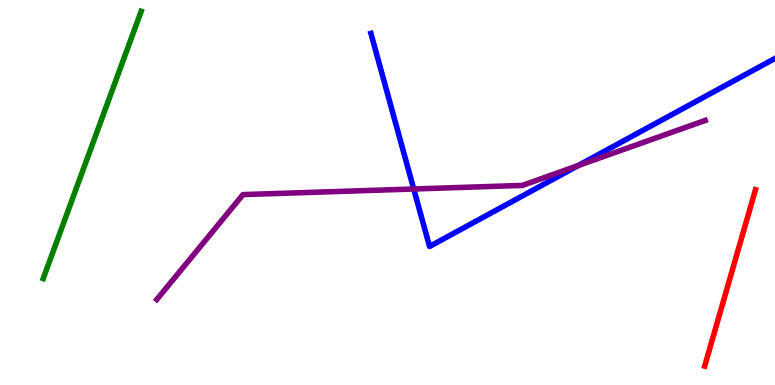[{'lines': ['blue', 'red'], 'intersections': []}, {'lines': ['green', 'red'], 'intersections': []}, {'lines': ['purple', 'red'], 'intersections': []}, {'lines': ['blue', 'green'], 'intersections': []}, {'lines': ['blue', 'purple'], 'intersections': [{'x': 5.34, 'y': 5.09}, {'x': 7.46, 'y': 5.7}]}, {'lines': ['green', 'purple'], 'intersections': []}]